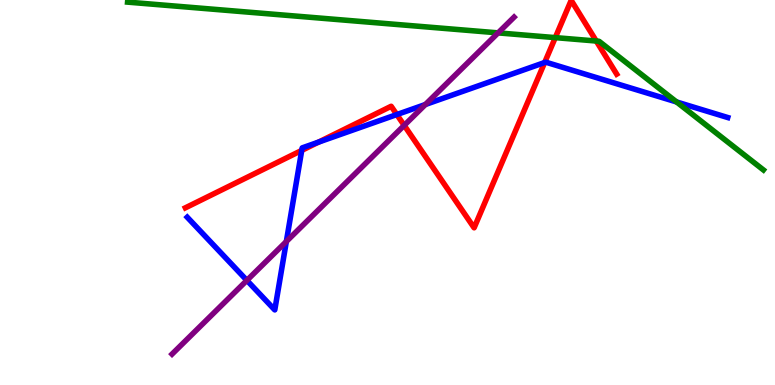[{'lines': ['blue', 'red'], 'intersections': [{'x': 3.89, 'y': 6.09}, {'x': 4.11, 'y': 6.31}, {'x': 5.12, 'y': 7.02}, {'x': 7.03, 'y': 8.38}]}, {'lines': ['green', 'red'], 'intersections': [{'x': 7.16, 'y': 9.02}, {'x': 7.69, 'y': 8.93}]}, {'lines': ['purple', 'red'], 'intersections': [{'x': 5.22, 'y': 6.74}]}, {'lines': ['blue', 'green'], 'intersections': [{'x': 8.73, 'y': 7.35}]}, {'lines': ['blue', 'purple'], 'intersections': [{'x': 3.19, 'y': 2.72}, {'x': 3.69, 'y': 3.73}, {'x': 5.49, 'y': 7.29}]}, {'lines': ['green', 'purple'], 'intersections': [{'x': 6.43, 'y': 9.15}]}]